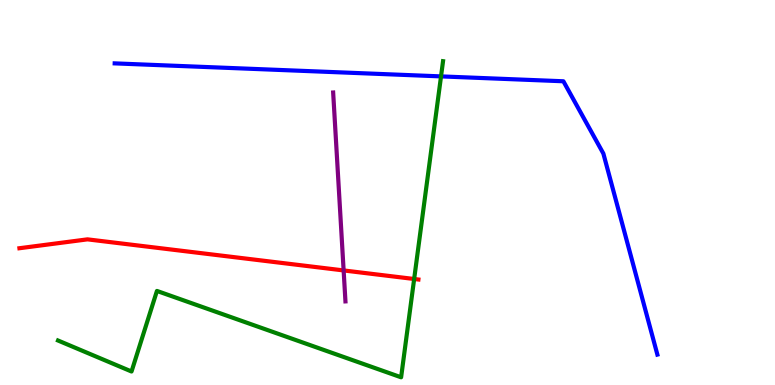[{'lines': ['blue', 'red'], 'intersections': []}, {'lines': ['green', 'red'], 'intersections': [{'x': 5.34, 'y': 2.75}]}, {'lines': ['purple', 'red'], 'intersections': [{'x': 4.43, 'y': 2.98}]}, {'lines': ['blue', 'green'], 'intersections': [{'x': 5.69, 'y': 8.02}]}, {'lines': ['blue', 'purple'], 'intersections': []}, {'lines': ['green', 'purple'], 'intersections': []}]